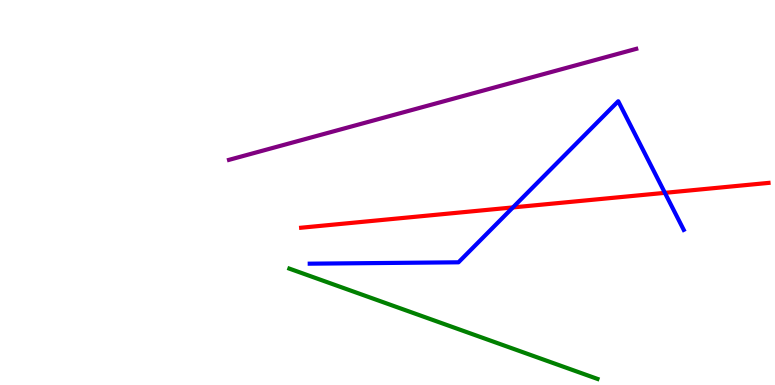[{'lines': ['blue', 'red'], 'intersections': [{'x': 6.62, 'y': 4.61}, {'x': 8.58, 'y': 4.99}]}, {'lines': ['green', 'red'], 'intersections': []}, {'lines': ['purple', 'red'], 'intersections': []}, {'lines': ['blue', 'green'], 'intersections': []}, {'lines': ['blue', 'purple'], 'intersections': []}, {'lines': ['green', 'purple'], 'intersections': []}]